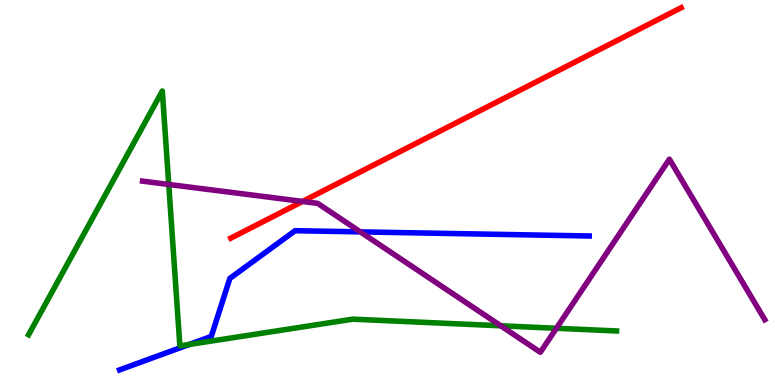[{'lines': ['blue', 'red'], 'intersections': []}, {'lines': ['green', 'red'], 'intersections': []}, {'lines': ['purple', 'red'], 'intersections': [{'x': 3.9, 'y': 4.77}]}, {'lines': ['blue', 'green'], 'intersections': [{'x': 2.44, 'y': 1.05}]}, {'lines': ['blue', 'purple'], 'intersections': [{'x': 4.65, 'y': 3.98}]}, {'lines': ['green', 'purple'], 'intersections': [{'x': 2.18, 'y': 5.21}, {'x': 6.46, 'y': 1.54}, {'x': 7.18, 'y': 1.47}]}]